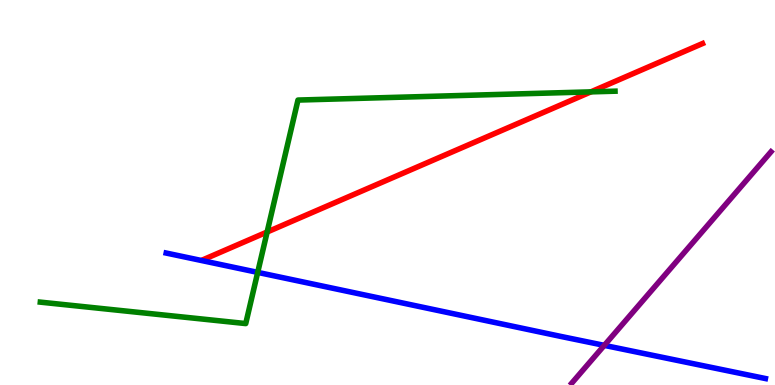[{'lines': ['blue', 'red'], 'intersections': []}, {'lines': ['green', 'red'], 'intersections': [{'x': 3.45, 'y': 3.97}, {'x': 7.62, 'y': 7.61}]}, {'lines': ['purple', 'red'], 'intersections': []}, {'lines': ['blue', 'green'], 'intersections': [{'x': 3.33, 'y': 2.93}]}, {'lines': ['blue', 'purple'], 'intersections': [{'x': 7.8, 'y': 1.03}]}, {'lines': ['green', 'purple'], 'intersections': []}]